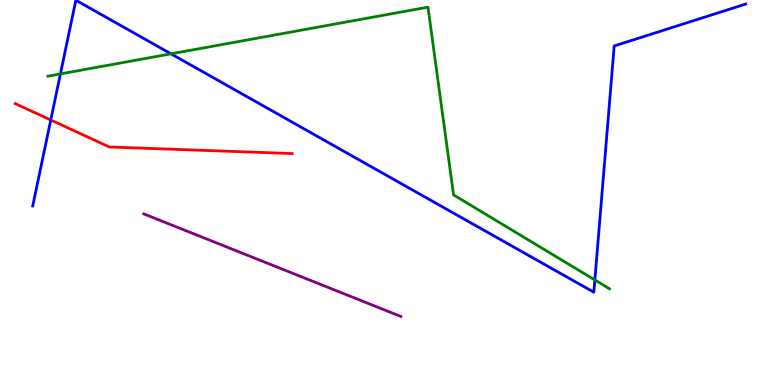[{'lines': ['blue', 'red'], 'intersections': [{'x': 0.655, 'y': 6.88}]}, {'lines': ['green', 'red'], 'intersections': []}, {'lines': ['purple', 'red'], 'intersections': []}, {'lines': ['blue', 'green'], 'intersections': [{'x': 0.779, 'y': 8.08}, {'x': 2.21, 'y': 8.6}, {'x': 7.68, 'y': 2.73}]}, {'lines': ['blue', 'purple'], 'intersections': []}, {'lines': ['green', 'purple'], 'intersections': []}]